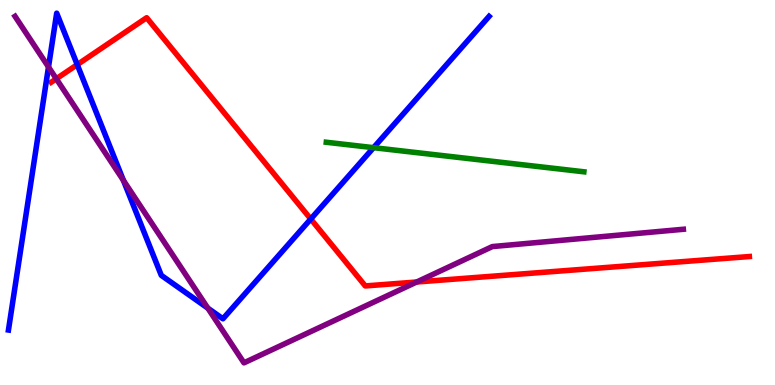[{'lines': ['blue', 'red'], 'intersections': [{'x': 0.997, 'y': 8.32}, {'x': 4.01, 'y': 4.31}]}, {'lines': ['green', 'red'], 'intersections': []}, {'lines': ['purple', 'red'], 'intersections': [{'x': 0.726, 'y': 7.95}, {'x': 5.38, 'y': 2.68}]}, {'lines': ['blue', 'green'], 'intersections': [{'x': 4.82, 'y': 6.16}]}, {'lines': ['blue', 'purple'], 'intersections': [{'x': 0.626, 'y': 8.26}, {'x': 1.59, 'y': 5.32}, {'x': 2.68, 'y': 2.0}]}, {'lines': ['green', 'purple'], 'intersections': []}]